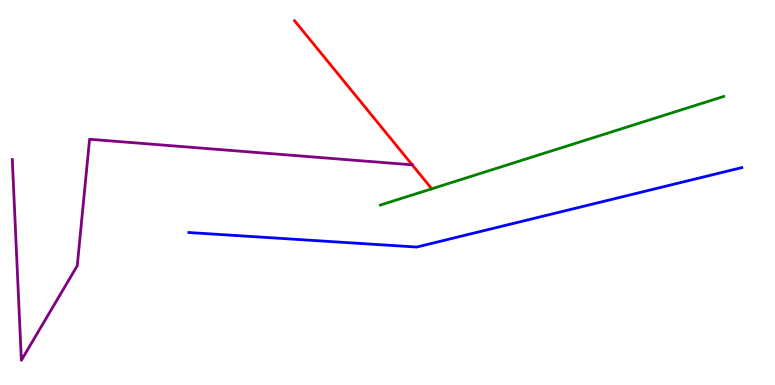[{'lines': ['blue', 'red'], 'intersections': []}, {'lines': ['green', 'red'], 'intersections': []}, {'lines': ['purple', 'red'], 'intersections': [{'x': 5.32, 'y': 5.72}]}, {'lines': ['blue', 'green'], 'intersections': []}, {'lines': ['blue', 'purple'], 'intersections': []}, {'lines': ['green', 'purple'], 'intersections': []}]